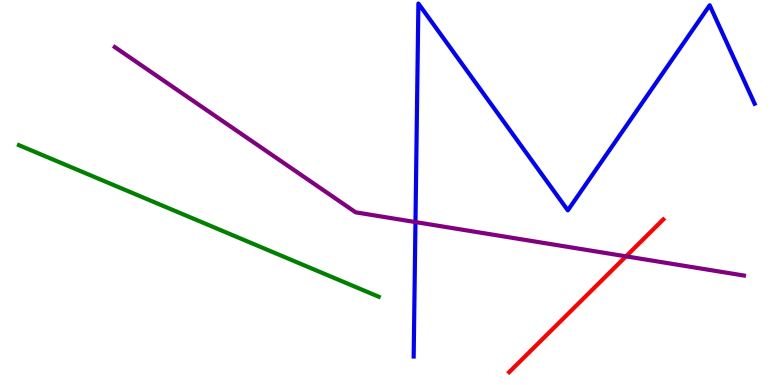[{'lines': ['blue', 'red'], 'intersections': []}, {'lines': ['green', 'red'], 'intersections': []}, {'lines': ['purple', 'red'], 'intersections': [{'x': 8.08, 'y': 3.34}]}, {'lines': ['blue', 'green'], 'intersections': []}, {'lines': ['blue', 'purple'], 'intersections': [{'x': 5.36, 'y': 4.23}]}, {'lines': ['green', 'purple'], 'intersections': []}]